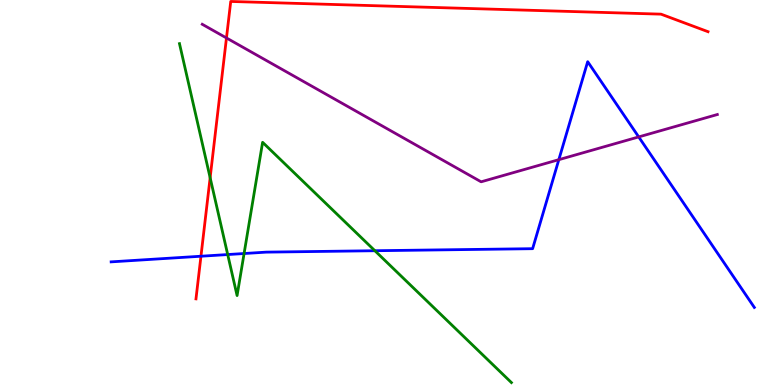[{'lines': ['blue', 'red'], 'intersections': [{'x': 2.59, 'y': 3.34}]}, {'lines': ['green', 'red'], 'intersections': [{'x': 2.71, 'y': 5.38}]}, {'lines': ['purple', 'red'], 'intersections': [{'x': 2.92, 'y': 9.01}]}, {'lines': ['blue', 'green'], 'intersections': [{'x': 2.94, 'y': 3.39}, {'x': 3.15, 'y': 3.41}, {'x': 4.84, 'y': 3.49}]}, {'lines': ['blue', 'purple'], 'intersections': [{'x': 7.21, 'y': 5.85}, {'x': 8.24, 'y': 6.44}]}, {'lines': ['green', 'purple'], 'intersections': []}]